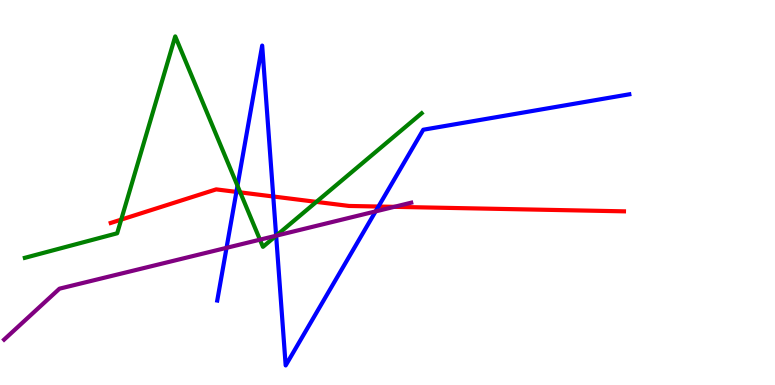[{'lines': ['blue', 'red'], 'intersections': [{'x': 3.05, 'y': 5.02}, {'x': 3.53, 'y': 4.9}, {'x': 4.88, 'y': 4.64}]}, {'lines': ['green', 'red'], 'intersections': [{'x': 1.56, 'y': 4.3}, {'x': 3.1, 'y': 5.0}, {'x': 4.08, 'y': 4.76}]}, {'lines': ['purple', 'red'], 'intersections': [{'x': 5.09, 'y': 4.63}]}, {'lines': ['blue', 'green'], 'intersections': [{'x': 3.06, 'y': 5.18}, {'x': 3.56, 'y': 3.88}]}, {'lines': ['blue', 'purple'], 'intersections': [{'x': 2.92, 'y': 3.56}, {'x': 3.56, 'y': 3.88}, {'x': 4.85, 'y': 4.51}]}, {'lines': ['green', 'purple'], 'intersections': [{'x': 3.35, 'y': 3.77}, {'x': 3.56, 'y': 3.88}]}]